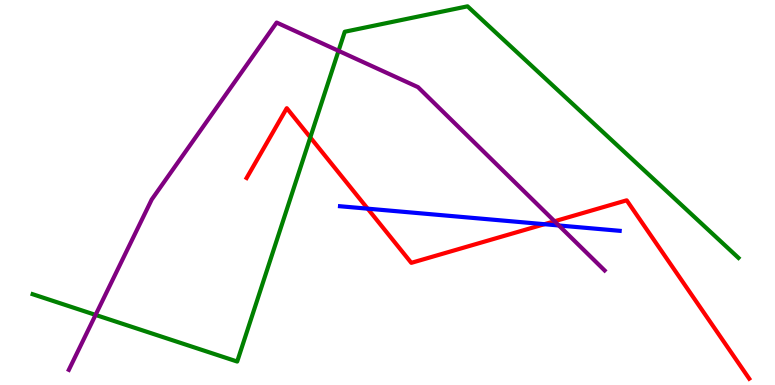[{'lines': ['blue', 'red'], 'intersections': [{'x': 4.74, 'y': 4.58}, {'x': 7.02, 'y': 4.18}]}, {'lines': ['green', 'red'], 'intersections': [{'x': 4.0, 'y': 6.43}]}, {'lines': ['purple', 'red'], 'intersections': [{'x': 7.16, 'y': 4.25}]}, {'lines': ['blue', 'green'], 'intersections': []}, {'lines': ['blue', 'purple'], 'intersections': [{'x': 7.21, 'y': 4.14}]}, {'lines': ['green', 'purple'], 'intersections': [{'x': 1.23, 'y': 1.82}, {'x': 4.37, 'y': 8.68}]}]